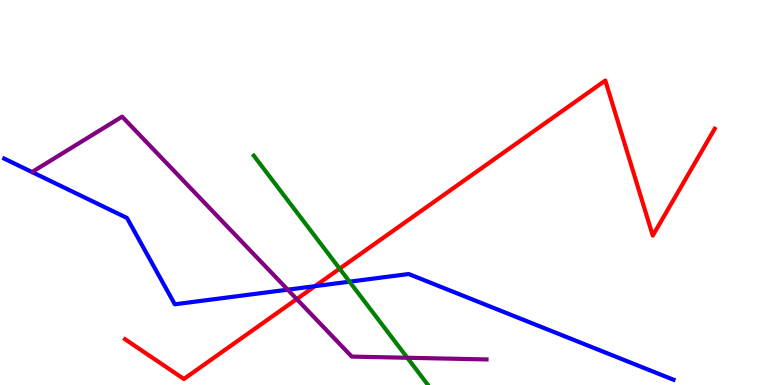[{'lines': ['blue', 'red'], 'intersections': [{'x': 4.06, 'y': 2.57}]}, {'lines': ['green', 'red'], 'intersections': [{'x': 4.38, 'y': 3.02}]}, {'lines': ['purple', 'red'], 'intersections': [{'x': 3.83, 'y': 2.23}]}, {'lines': ['blue', 'green'], 'intersections': [{'x': 4.51, 'y': 2.68}]}, {'lines': ['blue', 'purple'], 'intersections': [{'x': 3.71, 'y': 2.48}]}, {'lines': ['green', 'purple'], 'intersections': [{'x': 5.26, 'y': 0.707}]}]